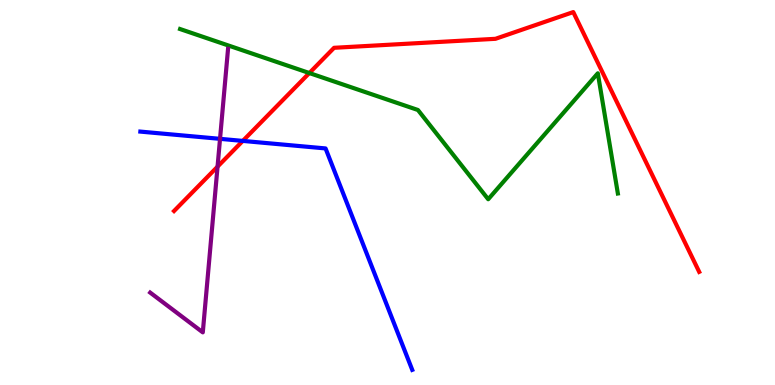[{'lines': ['blue', 'red'], 'intersections': [{'x': 3.13, 'y': 6.34}]}, {'lines': ['green', 'red'], 'intersections': [{'x': 3.99, 'y': 8.1}]}, {'lines': ['purple', 'red'], 'intersections': [{'x': 2.81, 'y': 5.67}]}, {'lines': ['blue', 'green'], 'intersections': []}, {'lines': ['blue', 'purple'], 'intersections': [{'x': 2.84, 'y': 6.39}]}, {'lines': ['green', 'purple'], 'intersections': []}]